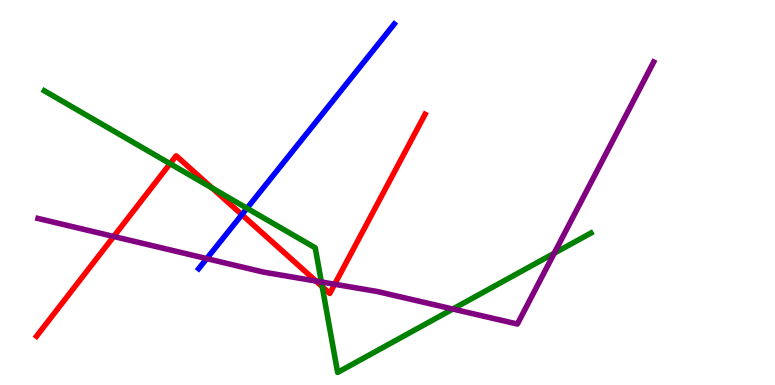[{'lines': ['blue', 'red'], 'intersections': [{'x': 3.12, 'y': 4.42}]}, {'lines': ['green', 'red'], 'intersections': [{'x': 2.19, 'y': 5.75}, {'x': 2.74, 'y': 5.11}, {'x': 4.16, 'y': 2.55}]}, {'lines': ['purple', 'red'], 'intersections': [{'x': 1.47, 'y': 3.86}, {'x': 4.08, 'y': 2.7}, {'x': 4.32, 'y': 2.62}]}, {'lines': ['blue', 'green'], 'intersections': [{'x': 3.19, 'y': 4.59}]}, {'lines': ['blue', 'purple'], 'intersections': [{'x': 2.67, 'y': 3.28}]}, {'lines': ['green', 'purple'], 'intersections': [{'x': 4.15, 'y': 2.68}, {'x': 5.84, 'y': 1.97}, {'x': 7.15, 'y': 3.42}]}]